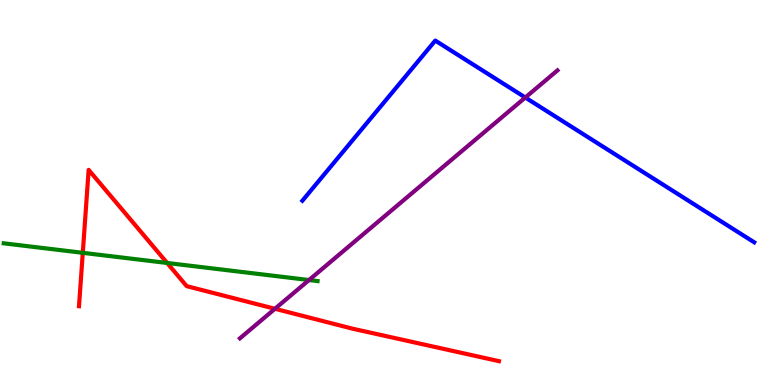[{'lines': ['blue', 'red'], 'intersections': []}, {'lines': ['green', 'red'], 'intersections': [{'x': 1.07, 'y': 3.43}, {'x': 2.16, 'y': 3.17}]}, {'lines': ['purple', 'red'], 'intersections': [{'x': 3.55, 'y': 1.98}]}, {'lines': ['blue', 'green'], 'intersections': []}, {'lines': ['blue', 'purple'], 'intersections': [{'x': 6.78, 'y': 7.47}]}, {'lines': ['green', 'purple'], 'intersections': [{'x': 3.99, 'y': 2.73}]}]